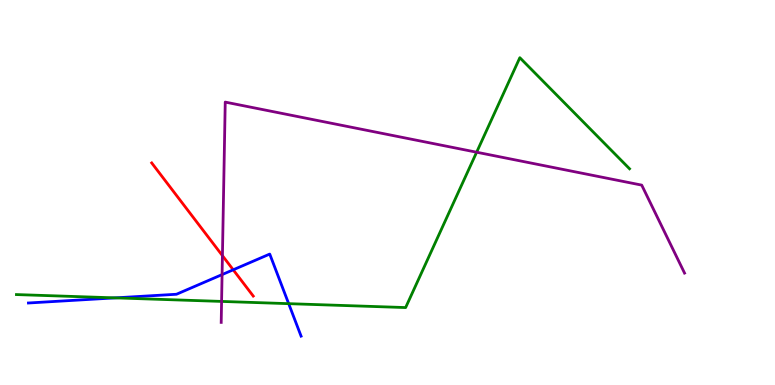[{'lines': ['blue', 'red'], 'intersections': [{'x': 3.01, 'y': 2.99}]}, {'lines': ['green', 'red'], 'intersections': []}, {'lines': ['purple', 'red'], 'intersections': [{'x': 2.87, 'y': 3.36}]}, {'lines': ['blue', 'green'], 'intersections': [{'x': 1.49, 'y': 2.26}, {'x': 3.72, 'y': 2.11}]}, {'lines': ['blue', 'purple'], 'intersections': [{'x': 2.87, 'y': 2.87}]}, {'lines': ['green', 'purple'], 'intersections': [{'x': 2.86, 'y': 2.17}, {'x': 6.15, 'y': 6.05}]}]